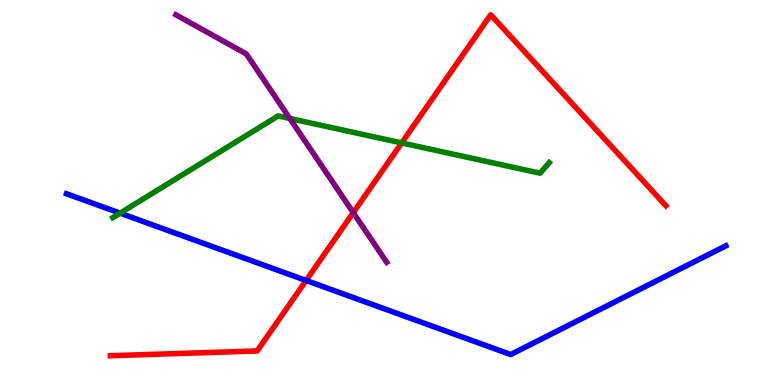[{'lines': ['blue', 'red'], 'intersections': [{'x': 3.95, 'y': 2.71}]}, {'lines': ['green', 'red'], 'intersections': [{'x': 5.18, 'y': 6.29}]}, {'lines': ['purple', 'red'], 'intersections': [{'x': 4.56, 'y': 4.48}]}, {'lines': ['blue', 'green'], 'intersections': [{'x': 1.55, 'y': 4.46}]}, {'lines': ['blue', 'purple'], 'intersections': []}, {'lines': ['green', 'purple'], 'intersections': [{'x': 3.74, 'y': 6.92}]}]